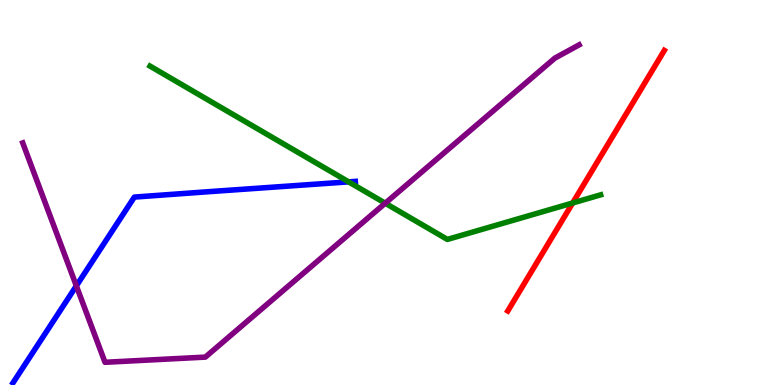[{'lines': ['blue', 'red'], 'intersections': []}, {'lines': ['green', 'red'], 'intersections': [{'x': 7.39, 'y': 4.73}]}, {'lines': ['purple', 'red'], 'intersections': []}, {'lines': ['blue', 'green'], 'intersections': [{'x': 4.5, 'y': 5.28}]}, {'lines': ['blue', 'purple'], 'intersections': [{'x': 0.985, 'y': 2.57}]}, {'lines': ['green', 'purple'], 'intersections': [{'x': 4.97, 'y': 4.72}]}]